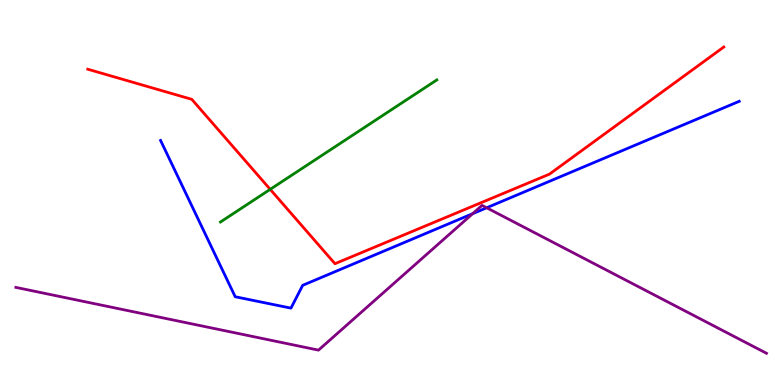[{'lines': ['blue', 'red'], 'intersections': []}, {'lines': ['green', 'red'], 'intersections': [{'x': 3.49, 'y': 5.08}]}, {'lines': ['purple', 'red'], 'intersections': []}, {'lines': ['blue', 'green'], 'intersections': []}, {'lines': ['blue', 'purple'], 'intersections': [{'x': 6.1, 'y': 4.45}, {'x': 6.28, 'y': 4.6}]}, {'lines': ['green', 'purple'], 'intersections': []}]